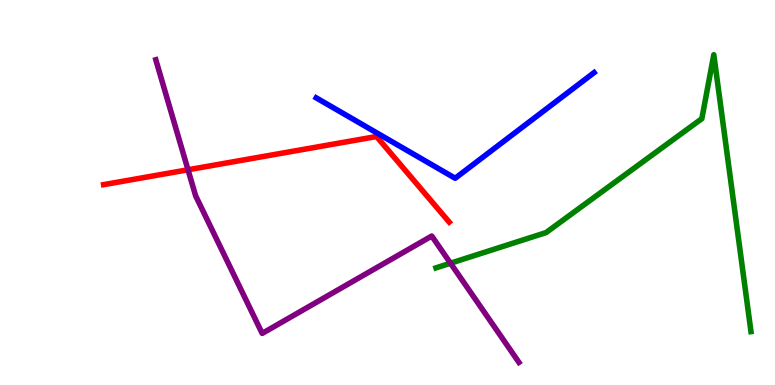[{'lines': ['blue', 'red'], 'intersections': []}, {'lines': ['green', 'red'], 'intersections': []}, {'lines': ['purple', 'red'], 'intersections': [{'x': 2.43, 'y': 5.59}]}, {'lines': ['blue', 'green'], 'intersections': []}, {'lines': ['blue', 'purple'], 'intersections': []}, {'lines': ['green', 'purple'], 'intersections': [{'x': 5.81, 'y': 3.16}]}]